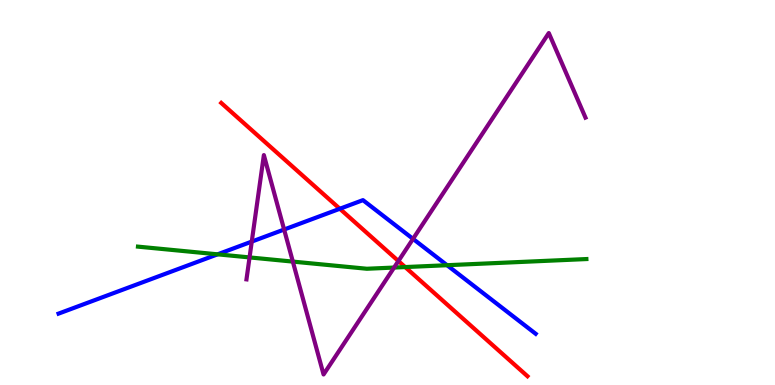[{'lines': ['blue', 'red'], 'intersections': [{'x': 4.38, 'y': 4.58}]}, {'lines': ['green', 'red'], 'intersections': [{'x': 5.23, 'y': 3.06}]}, {'lines': ['purple', 'red'], 'intersections': [{'x': 5.14, 'y': 3.22}]}, {'lines': ['blue', 'green'], 'intersections': [{'x': 2.81, 'y': 3.39}, {'x': 5.77, 'y': 3.11}]}, {'lines': ['blue', 'purple'], 'intersections': [{'x': 3.25, 'y': 3.72}, {'x': 3.67, 'y': 4.04}, {'x': 5.33, 'y': 3.8}]}, {'lines': ['green', 'purple'], 'intersections': [{'x': 3.22, 'y': 3.31}, {'x': 3.78, 'y': 3.21}, {'x': 5.09, 'y': 3.05}]}]